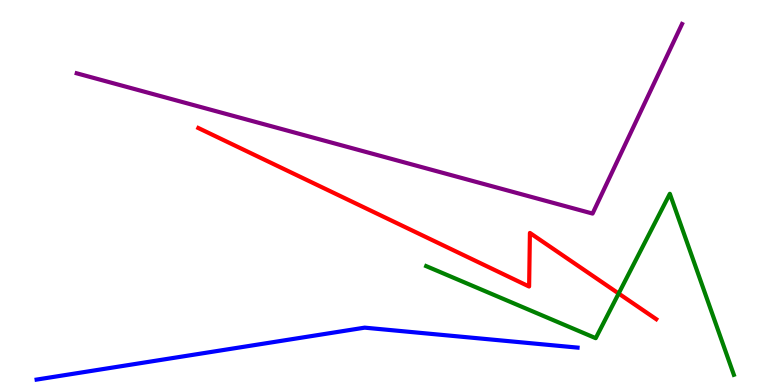[{'lines': ['blue', 'red'], 'intersections': []}, {'lines': ['green', 'red'], 'intersections': [{'x': 7.98, 'y': 2.38}]}, {'lines': ['purple', 'red'], 'intersections': []}, {'lines': ['blue', 'green'], 'intersections': []}, {'lines': ['blue', 'purple'], 'intersections': []}, {'lines': ['green', 'purple'], 'intersections': []}]